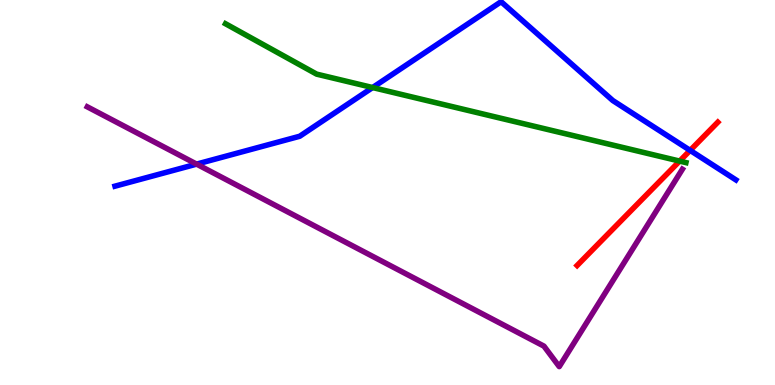[{'lines': ['blue', 'red'], 'intersections': [{'x': 8.91, 'y': 6.09}]}, {'lines': ['green', 'red'], 'intersections': [{'x': 8.77, 'y': 5.82}]}, {'lines': ['purple', 'red'], 'intersections': []}, {'lines': ['blue', 'green'], 'intersections': [{'x': 4.81, 'y': 7.73}]}, {'lines': ['blue', 'purple'], 'intersections': [{'x': 2.54, 'y': 5.74}]}, {'lines': ['green', 'purple'], 'intersections': []}]